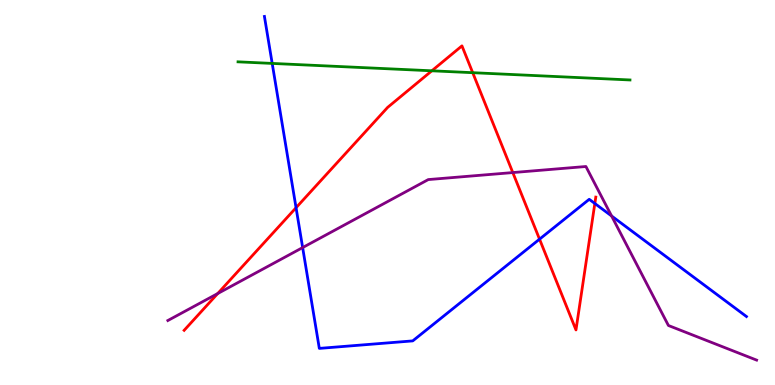[{'lines': ['blue', 'red'], 'intersections': [{'x': 3.82, 'y': 4.6}, {'x': 6.96, 'y': 3.79}, {'x': 7.68, 'y': 4.71}]}, {'lines': ['green', 'red'], 'intersections': [{'x': 5.57, 'y': 8.16}, {'x': 6.1, 'y': 8.11}]}, {'lines': ['purple', 'red'], 'intersections': [{'x': 2.81, 'y': 2.38}, {'x': 6.62, 'y': 5.52}]}, {'lines': ['blue', 'green'], 'intersections': [{'x': 3.51, 'y': 8.35}]}, {'lines': ['blue', 'purple'], 'intersections': [{'x': 3.91, 'y': 3.57}, {'x': 7.89, 'y': 4.39}]}, {'lines': ['green', 'purple'], 'intersections': []}]